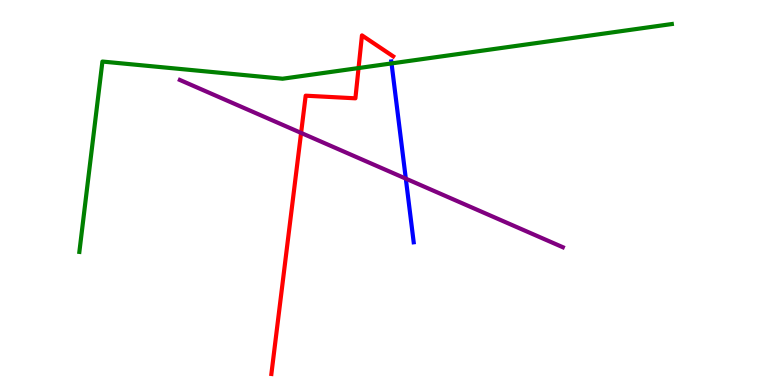[{'lines': ['blue', 'red'], 'intersections': []}, {'lines': ['green', 'red'], 'intersections': [{'x': 4.63, 'y': 8.23}]}, {'lines': ['purple', 'red'], 'intersections': [{'x': 3.89, 'y': 6.55}]}, {'lines': ['blue', 'green'], 'intersections': [{'x': 5.05, 'y': 8.35}]}, {'lines': ['blue', 'purple'], 'intersections': [{'x': 5.24, 'y': 5.36}]}, {'lines': ['green', 'purple'], 'intersections': []}]